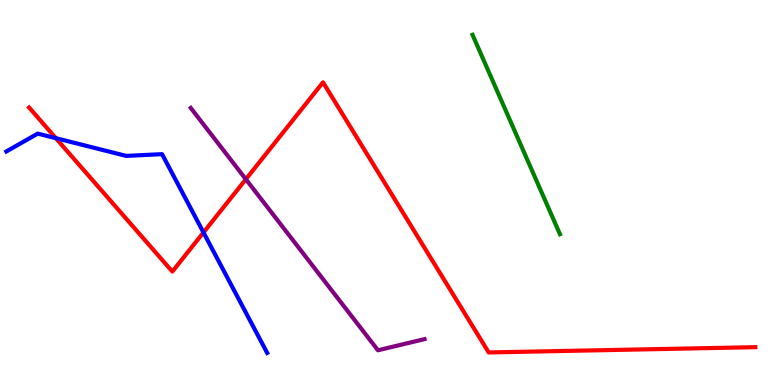[{'lines': ['blue', 'red'], 'intersections': [{'x': 0.721, 'y': 6.41}, {'x': 2.63, 'y': 3.96}]}, {'lines': ['green', 'red'], 'intersections': []}, {'lines': ['purple', 'red'], 'intersections': [{'x': 3.17, 'y': 5.34}]}, {'lines': ['blue', 'green'], 'intersections': []}, {'lines': ['blue', 'purple'], 'intersections': []}, {'lines': ['green', 'purple'], 'intersections': []}]